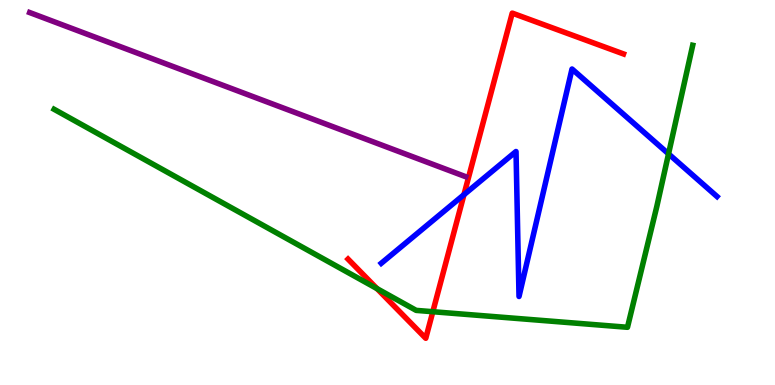[{'lines': ['blue', 'red'], 'intersections': [{'x': 5.99, 'y': 4.94}]}, {'lines': ['green', 'red'], 'intersections': [{'x': 4.86, 'y': 2.5}, {'x': 5.58, 'y': 1.9}]}, {'lines': ['purple', 'red'], 'intersections': []}, {'lines': ['blue', 'green'], 'intersections': [{'x': 8.63, 'y': 6.0}]}, {'lines': ['blue', 'purple'], 'intersections': []}, {'lines': ['green', 'purple'], 'intersections': []}]